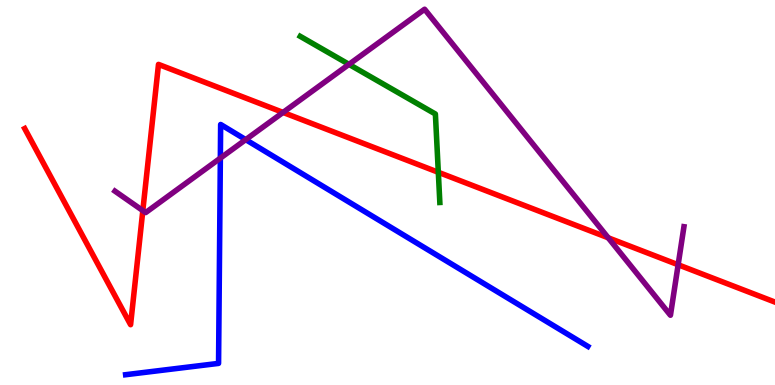[{'lines': ['blue', 'red'], 'intersections': []}, {'lines': ['green', 'red'], 'intersections': [{'x': 5.66, 'y': 5.52}]}, {'lines': ['purple', 'red'], 'intersections': [{'x': 1.84, 'y': 4.53}, {'x': 3.65, 'y': 7.08}, {'x': 7.85, 'y': 3.82}, {'x': 8.75, 'y': 3.12}]}, {'lines': ['blue', 'green'], 'intersections': []}, {'lines': ['blue', 'purple'], 'intersections': [{'x': 2.84, 'y': 5.89}, {'x': 3.17, 'y': 6.37}]}, {'lines': ['green', 'purple'], 'intersections': [{'x': 4.5, 'y': 8.33}]}]